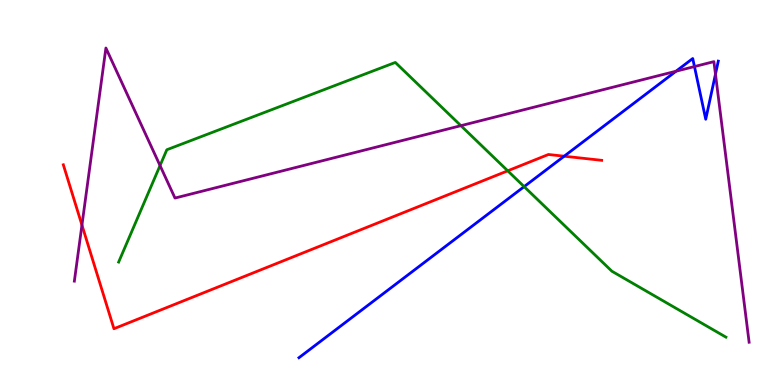[{'lines': ['blue', 'red'], 'intersections': [{'x': 7.28, 'y': 5.94}]}, {'lines': ['green', 'red'], 'intersections': [{'x': 6.55, 'y': 5.56}]}, {'lines': ['purple', 'red'], 'intersections': [{'x': 1.06, 'y': 4.15}]}, {'lines': ['blue', 'green'], 'intersections': [{'x': 6.76, 'y': 5.15}]}, {'lines': ['blue', 'purple'], 'intersections': [{'x': 8.72, 'y': 8.15}, {'x': 8.96, 'y': 8.27}, {'x': 9.23, 'y': 8.07}]}, {'lines': ['green', 'purple'], 'intersections': [{'x': 2.07, 'y': 5.7}, {'x': 5.95, 'y': 6.74}]}]